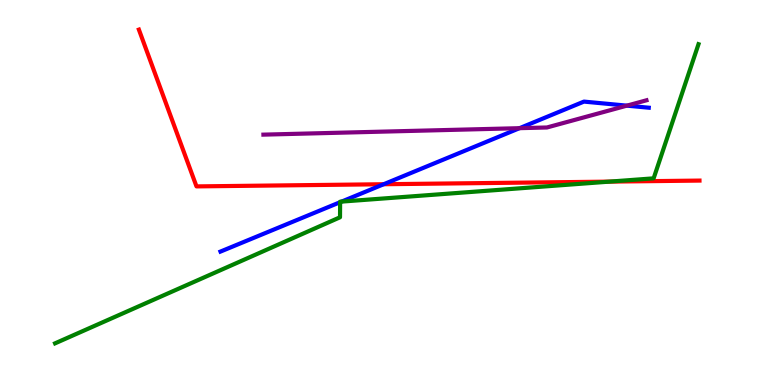[{'lines': ['blue', 'red'], 'intersections': [{'x': 4.95, 'y': 5.21}]}, {'lines': ['green', 'red'], 'intersections': [{'x': 7.86, 'y': 5.28}]}, {'lines': ['purple', 'red'], 'intersections': []}, {'lines': ['blue', 'green'], 'intersections': [{'x': 4.39, 'y': 4.75}, {'x': 4.41, 'y': 4.76}]}, {'lines': ['blue', 'purple'], 'intersections': [{'x': 6.7, 'y': 6.67}, {'x': 8.09, 'y': 7.26}]}, {'lines': ['green', 'purple'], 'intersections': []}]